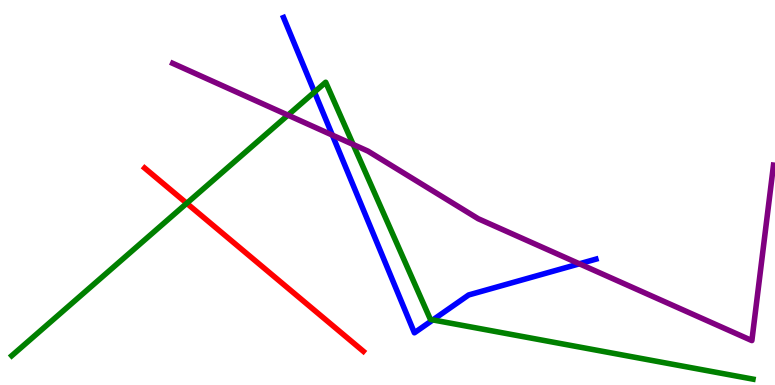[{'lines': ['blue', 'red'], 'intersections': []}, {'lines': ['green', 'red'], 'intersections': [{'x': 2.41, 'y': 4.72}]}, {'lines': ['purple', 'red'], 'intersections': []}, {'lines': ['blue', 'green'], 'intersections': [{'x': 4.06, 'y': 7.61}, {'x': 5.59, 'y': 1.69}]}, {'lines': ['blue', 'purple'], 'intersections': [{'x': 4.29, 'y': 6.49}, {'x': 7.48, 'y': 3.15}]}, {'lines': ['green', 'purple'], 'intersections': [{'x': 3.72, 'y': 7.01}, {'x': 4.56, 'y': 6.25}]}]